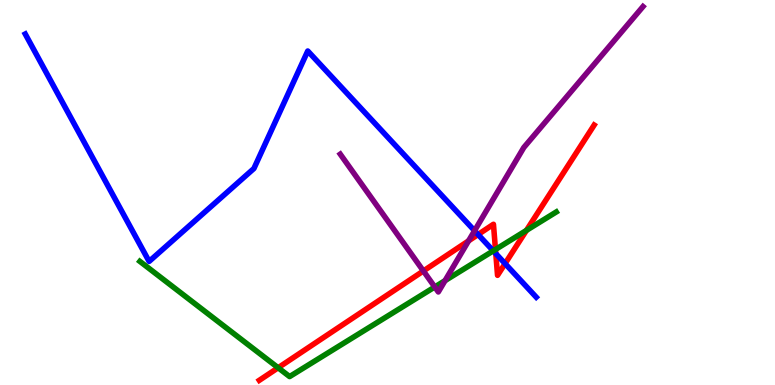[{'lines': ['blue', 'red'], 'intersections': [{'x': 6.17, 'y': 3.91}, {'x': 6.4, 'y': 3.41}, {'x': 6.52, 'y': 3.15}]}, {'lines': ['green', 'red'], 'intersections': [{'x': 3.59, 'y': 0.448}, {'x': 6.39, 'y': 3.52}, {'x': 6.79, 'y': 4.02}]}, {'lines': ['purple', 'red'], 'intersections': [{'x': 5.46, 'y': 2.96}, {'x': 6.05, 'y': 3.74}]}, {'lines': ['blue', 'green'], 'intersections': [{'x': 6.36, 'y': 3.48}]}, {'lines': ['blue', 'purple'], 'intersections': [{'x': 6.12, 'y': 4.01}]}, {'lines': ['green', 'purple'], 'intersections': [{'x': 5.61, 'y': 2.55}, {'x': 5.74, 'y': 2.71}]}]